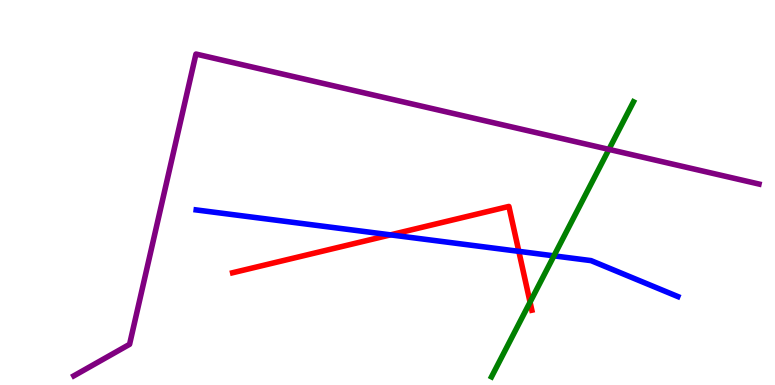[{'lines': ['blue', 'red'], 'intersections': [{'x': 5.04, 'y': 3.9}, {'x': 6.69, 'y': 3.47}]}, {'lines': ['green', 'red'], 'intersections': [{'x': 6.84, 'y': 2.15}]}, {'lines': ['purple', 'red'], 'intersections': []}, {'lines': ['blue', 'green'], 'intersections': [{'x': 7.15, 'y': 3.35}]}, {'lines': ['blue', 'purple'], 'intersections': []}, {'lines': ['green', 'purple'], 'intersections': [{'x': 7.86, 'y': 6.12}]}]